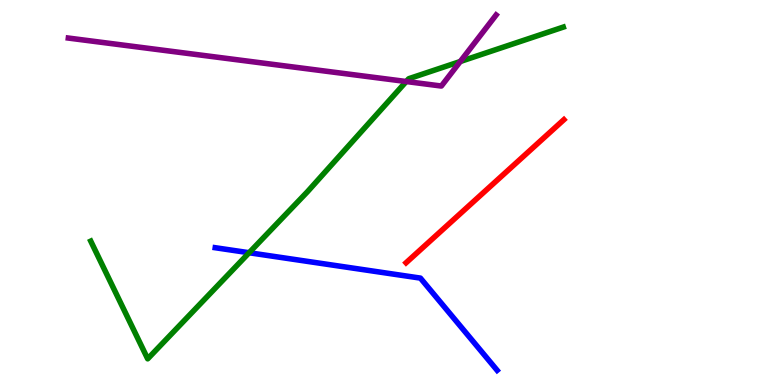[{'lines': ['blue', 'red'], 'intersections': []}, {'lines': ['green', 'red'], 'intersections': []}, {'lines': ['purple', 'red'], 'intersections': []}, {'lines': ['blue', 'green'], 'intersections': [{'x': 3.21, 'y': 3.44}]}, {'lines': ['blue', 'purple'], 'intersections': []}, {'lines': ['green', 'purple'], 'intersections': [{'x': 5.24, 'y': 7.88}, {'x': 5.94, 'y': 8.4}]}]